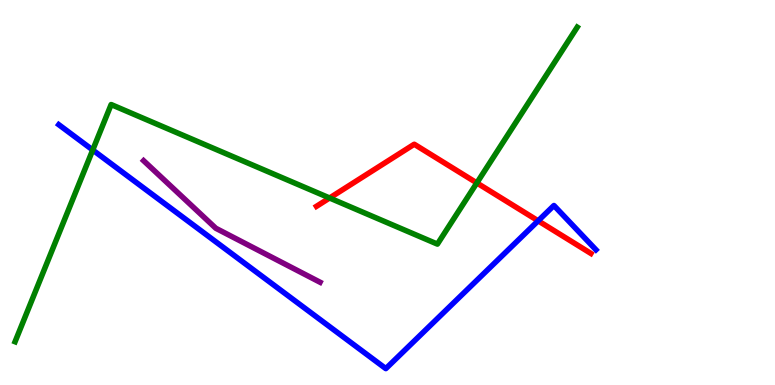[{'lines': ['blue', 'red'], 'intersections': [{'x': 6.94, 'y': 4.26}]}, {'lines': ['green', 'red'], 'intersections': [{'x': 4.25, 'y': 4.86}, {'x': 6.15, 'y': 5.25}]}, {'lines': ['purple', 'red'], 'intersections': []}, {'lines': ['blue', 'green'], 'intersections': [{'x': 1.2, 'y': 6.1}]}, {'lines': ['blue', 'purple'], 'intersections': []}, {'lines': ['green', 'purple'], 'intersections': []}]